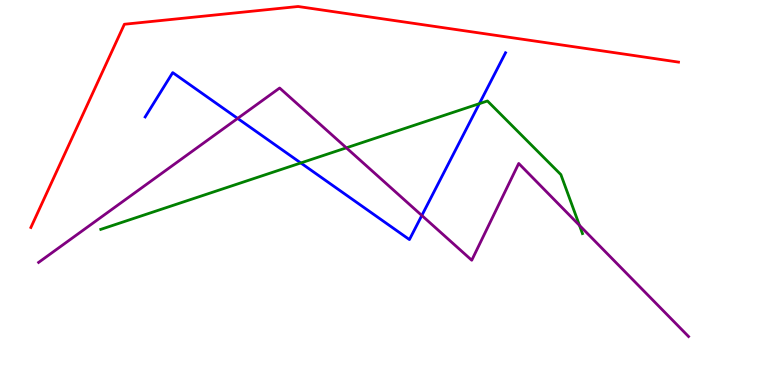[{'lines': ['blue', 'red'], 'intersections': []}, {'lines': ['green', 'red'], 'intersections': []}, {'lines': ['purple', 'red'], 'intersections': []}, {'lines': ['blue', 'green'], 'intersections': [{'x': 3.88, 'y': 5.77}, {'x': 6.19, 'y': 7.31}]}, {'lines': ['blue', 'purple'], 'intersections': [{'x': 3.07, 'y': 6.92}, {'x': 5.44, 'y': 4.4}]}, {'lines': ['green', 'purple'], 'intersections': [{'x': 4.47, 'y': 6.16}, {'x': 7.48, 'y': 4.15}]}]